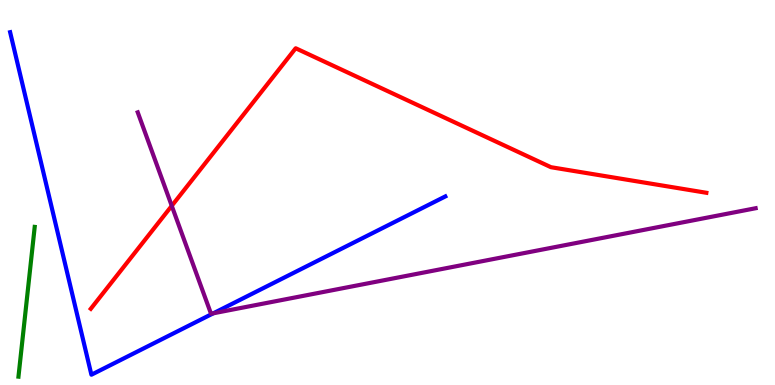[{'lines': ['blue', 'red'], 'intersections': []}, {'lines': ['green', 'red'], 'intersections': []}, {'lines': ['purple', 'red'], 'intersections': [{'x': 2.22, 'y': 4.65}]}, {'lines': ['blue', 'green'], 'intersections': []}, {'lines': ['blue', 'purple'], 'intersections': [{'x': 2.75, 'y': 1.86}]}, {'lines': ['green', 'purple'], 'intersections': []}]